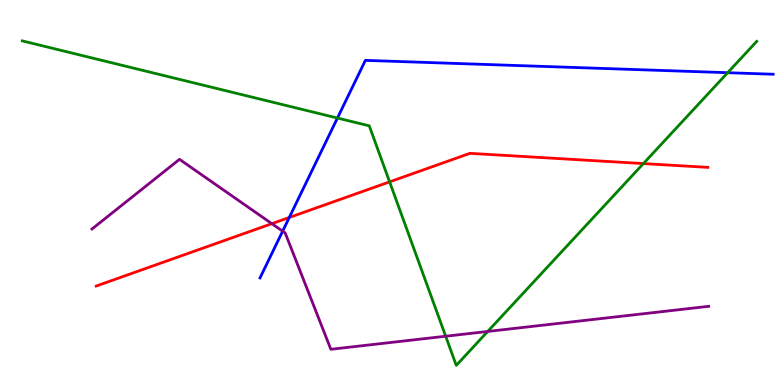[{'lines': ['blue', 'red'], 'intersections': [{'x': 3.73, 'y': 4.35}]}, {'lines': ['green', 'red'], 'intersections': [{'x': 5.03, 'y': 5.28}, {'x': 8.3, 'y': 5.75}]}, {'lines': ['purple', 'red'], 'intersections': [{'x': 3.51, 'y': 4.19}]}, {'lines': ['blue', 'green'], 'intersections': [{'x': 4.35, 'y': 6.93}, {'x': 9.39, 'y': 8.11}]}, {'lines': ['blue', 'purple'], 'intersections': [{'x': 3.65, 'y': 4.0}]}, {'lines': ['green', 'purple'], 'intersections': [{'x': 5.75, 'y': 1.27}, {'x': 6.29, 'y': 1.39}]}]